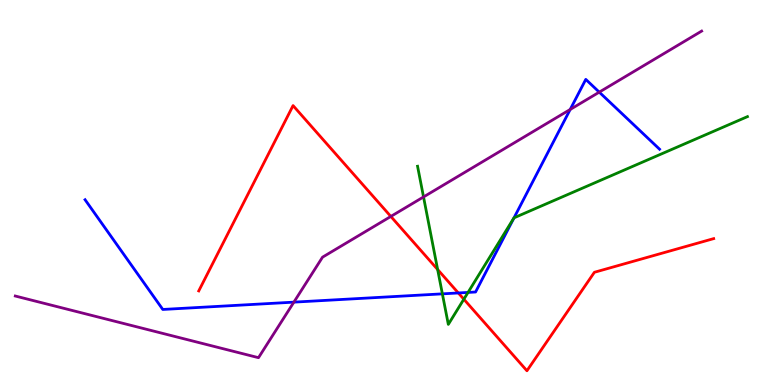[{'lines': ['blue', 'red'], 'intersections': [{'x': 5.91, 'y': 2.39}]}, {'lines': ['green', 'red'], 'intersections': [{'x': 5.65, 'y': 3.0}, {'x': 5.99, 'y': 2.23}]}, {'lines': ['purple', 'red'], 'intersections': [{'x': 5.04, 'y': 4.38}]}, {'lines': ['blue', 'green'], 'intersections': [{'x': 5.71, 'y': 2.37}, {'x': 6.04, 'y': 2.4}, {'x': 6.63, 'y': 4.34}]}, {'lines': ['blue', 'purple'], 'intersections': [{'x': 3.79, 'y': 2.15}, {'x': 7.36, 'y': 7.16}, {'x': 7.73, 'y': 7.61}]}, {'lines': ['green', 'purple'], 'intersections': [{'x': 5.46, 'y': 4.88}]}]